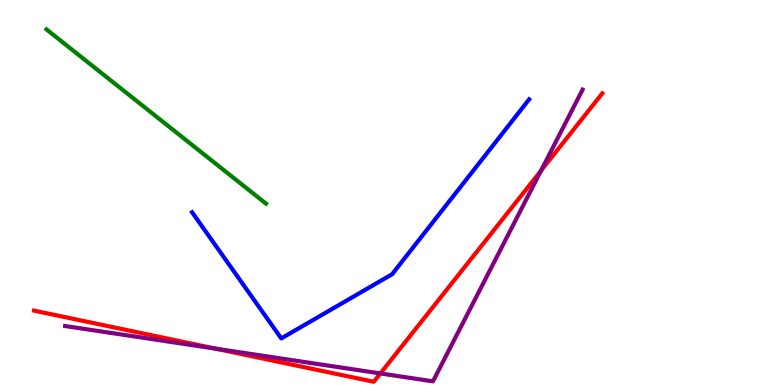[{'lines': ['blue', 'red'], 'intersections': []}, {'lines': ['green', 'red'], 'intersections': []}, {'lines': ['purple', 'red'], 'intersections': [{'x': 2.78, 'y': 0.943}, {'x': 4.91, 'y': 0.3}, {'x': 6.98, 'y': 5.57}]}, {'lines': ['blue', 'green'], 'intersections': []}, {'lines': ['blue', 'purple'], 'intersections': []}, {'lines': ['green', 'purple'], 'intersections': []}]